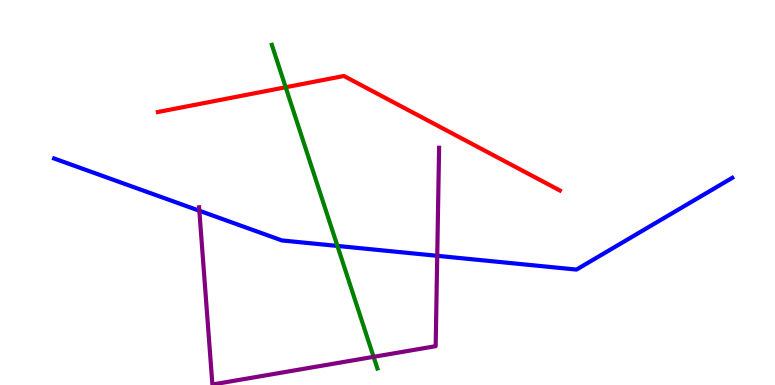[{'lines': ['blue', 'red'], 'intersections': []}, {'lines': ['green', 'red'], 'intersections': [{'x': 3.69, 'y': 7.73}]}, {'lines': ['purple', 'red'], 'intersections': []}, {'lines': ['blue', 'green'], 'intersections': [{'x': 4.35, 'y': 3.61}]}, {'lines': ['blue', 'purple'], 'intersections': [{'x': 2.57, 'y': 4.53}, {'x': 5.64, 'y': 3.36}]}, {'lines': ['green', 'purple'], 'intersections': [{'x': 4.82, 'y': 0.732}]}]